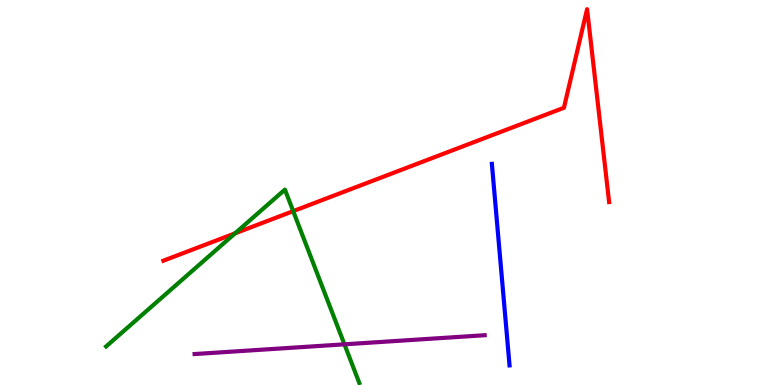[{'lines': ['blue', 'red'], 'intersections': []}, {'lines': ['green', 'red'], 'intersections': [{'x': 3.03, 'y': 3.94}, {'x': 3.78, 'y': 4.52}]}, {'lines': ['purple', 'red'], 'intersections': []}, {'lines': ['blue', 'green'], 'intersections': []}, {'lines': ['blue', 'purple'], 'intersections': []}, {'lines': ['green', 'purple'], 'intersections': [{'x': 4.44, 'y': 1.06}]}]